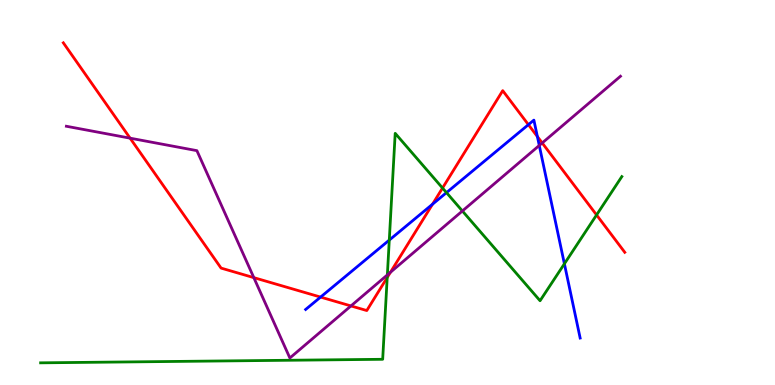[{'lines': ['blue', 'red'], 'intersections': [{'x': 4.14, 'y': 2.28}, {'x': 5.58, 'y': 4.7}, {'x': 6.82, 'y': 6.76}, {'x': 6.93, 'y': 6.45}]}, {'lines': ['green', 'red'], 'intersections': [{'x': 5.0, 'y': 2.79}, {'x': 5.71, 'y': 5.12}, {'x': 7.7, 'y': 4.42}]}, {'lines': ['purple', 'red'], 'intersections': [{'x': 1.68, 'y': 6.41}, {'x': 3.28, 'y': 2.79}, {'x': 4.53, 'y': 2.05}, {'x': 5.04, 'y': 2.93}, {'x': 7.0, 'y': 6.29}]}, {'lines': ['blue', 'green'], 'intersections': [{'x': 5.02, 'y': 3.76}, {'x': 5.76, 'y': 5.0}, {'x': 7.28, 'y': 3.15}]}, {'lines': ['blue', 'purple'], 'intersections': [{'x': 6.96, 'y': 6.22}]}, {'lines': ['green', 'purple'], 'intersections': [{'x': 5.0, 'y': 2.86}, {'x': 5.97, 'y': 4.52}]}]